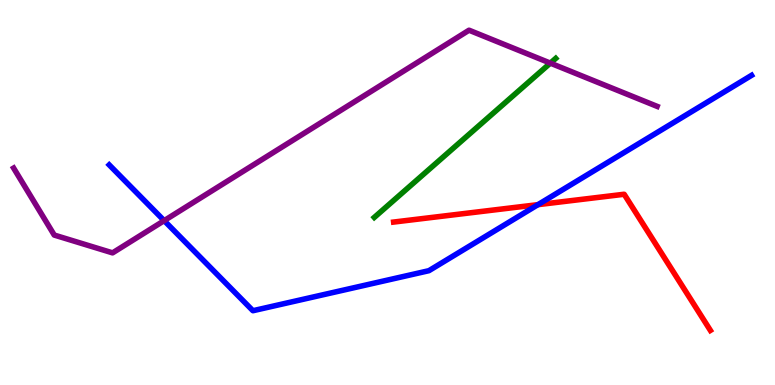[{'lines': ['blue', 'red'], 'intersections': [{'x': 6.94, 'y': 4.68}]}, {'lines': ['green', 'red'], 'intersections': []}, {'lines': ['purple', 'red'], 'intersections': []}, {'lines': ['blue', 'green'], 'intersections': []}, {'lines': ['blue', 'purple'], 'intersections': [{'x': 2.12, 'y': 4.27}]}, {'lines': ['green', 'purple'], 'intersections': [{'x': 7.1, 'y': 8.36}]}]